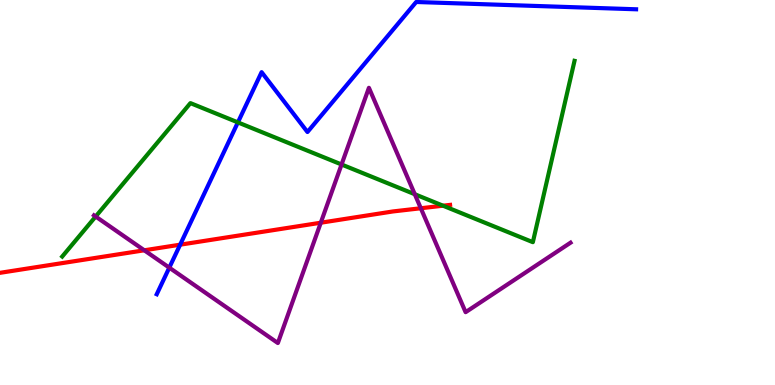[{'lines': ['blue', 'red'], 'intersections': [{'x': 2.32, 'y': 3.64}]}, {'lines': ['green', 'red'], 'intersections': [{'x': 5.72, 'y': 4.66}]}, {'lines': ['purple', 'red'], 'intersections': [{'x': 1.86, 'y': 3.5}, {'x': 4.14, 'y': 4.22}, {'x': 5.43, 'y': 4.59}]}, {'lines': ['blue', 'green'], 'intersections': [{'x': 3.07, 'y': 6.82}]}, {'lines': ['blue', 'purple'], 'intersections': [{'x': 2.18, 'y': 3.05}]}, {'lines': ['green', 'purple'], 'intersections': [{'x': 1.23, 'y': 4.38}, {'x': 4.41, 'y': 5.73}, {'x': 5.35, 'y': 4.96}]}]